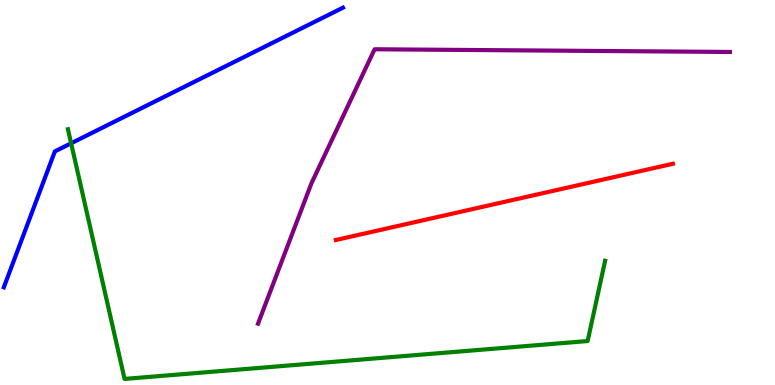[{'lines': ['blue', 'red'], 'intersections': []}, {'lines': ['green', 'red'], 'intersections': []}, {'lines': ['purple', 'red'], 'intersections': []}, {'lines': ['blue', 'green'], 'intersections': [{'x': 0.918, 'y': 6.28}]}, {'lines': ['blue', 'purple'], 'intersections': []}, {'lines': ['green', 'purple'], 'intersections': []}]